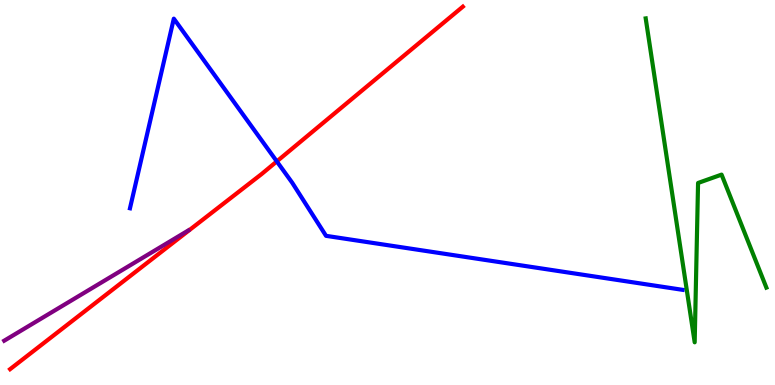[{'lines': ['blue', 'red'], 'intersections': [{'x': 3.57, 'y': 5.81}]}, {'lines': ['green', 'red'], 'intersections': []}, {'lines': ['purple', 'red'], 'intersections': []}, {'lines': ['blue', 'green'], 'intersections': []}, {'lines': ['blue', 'purple'], 'intersections': []}, {'lines': ['green', 'purple'], 'intersections': []}]